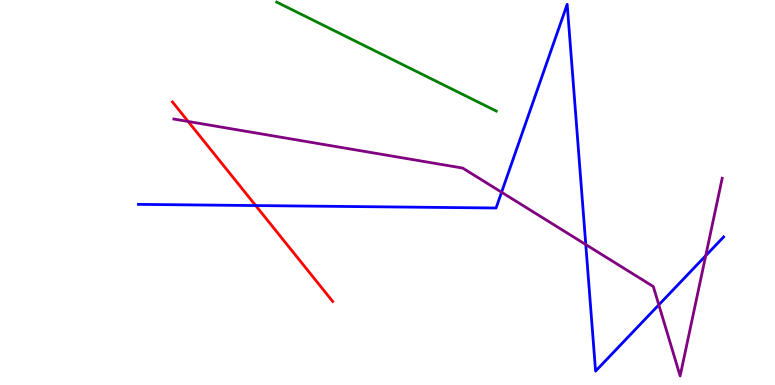[{'lines': ['blue', 'red'], 'intersections': [{'x': 3.3, 'y': 4.66}]}, {'lines': ['green', 'red'], 'intersections': []}, {'lines': ['purple', 'red'], 'intersections': [{'x': 2.43, 'y': 6.84}]}, {'lines': ['blue', 'green'], 'intersections': []}, {'lines': ['blue', 'purple'], 'intersections': [{'x': 6.47, 'y': 5.01}, {'x': 7.56, 'y': 3.65}, {'x': 8.5, 'y': 2.08}, {'x': 9.11, 'y': 3.36}]}, {'lines': ['green', 'purple'], 'intersections': []}]